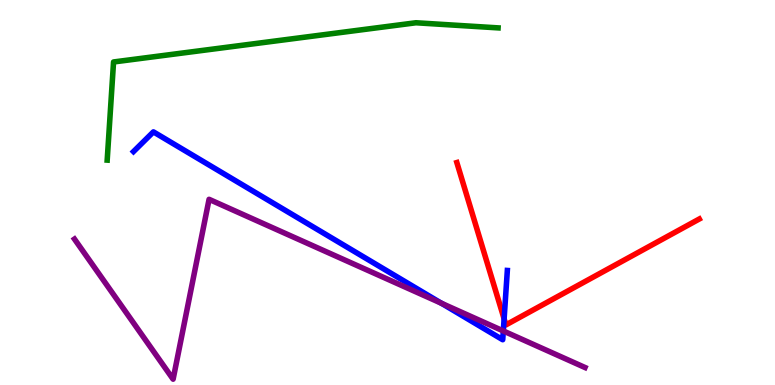[{'lines': ['blue', 'red'], 'intersections': [{'x': 6.5, 'y': 1.72}]}, {'lines': ['green', 'red'], 'intersections': []}, {'lines': ['purple', 'red'], 'intersections': []}, {'lines': ['blue', 'green'], 'intersections': []}, {'lines': ['blue', 'purple'], 'intersections': [{'x': 5.7, 'y': 2.12}, {'x': 6.49, 'y': 1.4}]}, {'lines': ['green', 'purple'], 'intersections': []}]